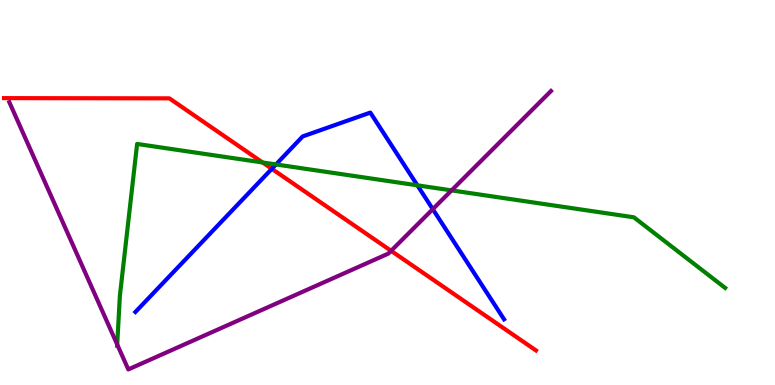[{'lines': ['blue', 'red'], 'intersections': [{'x': 3.51, 'y': 5.62}]}, {'lines': ['green', 'red'], 'intersections': [{'x': 3.39, 'y': 5.78}]}, {'lines': ['purple', 'red'], 'intersections': [{'x': 5.05, 'y': 3.49}]}, {'lines': ['blue', 'green'], 'intersections': [{'x': 3.56, 'y': 5.73}, {'x': 5.39, 'y': 5.19}]}, {'lines': ['blue', 'purple'], 'intersections': [{'x': 5.58, 'y': 4.57}]}, {'lines': ['green', 'purple'], 'intersections': [{'x': 1.51, 'y': 1.05}, {'x': 5.83, 'y': 5.06}]}]